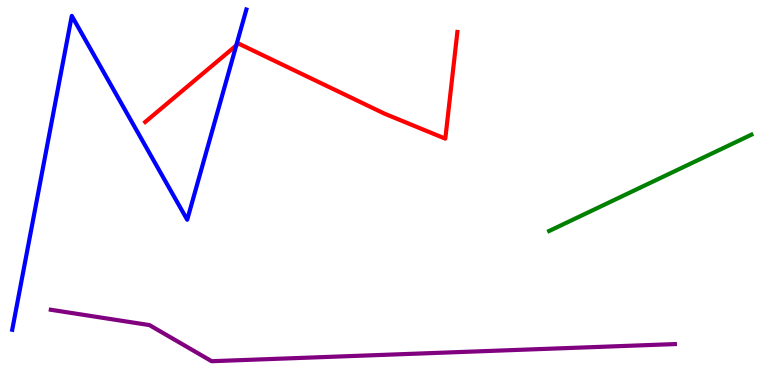[{'lines': ['blue', 'red'], 'intersections': [{'x': 3.05, 'y': 8.82}]}, {'lines': ['green', 'red'], 'intersections': []}, {'lines': ['purple', 'red'], 'intersections': []}, {'lines': ['blue', 'green'], 'intersections': []}, {'lines': ['blue', 'purple'], 'intersections': []}, {'lines': ['green', 'purple'], 'intersections': []}]